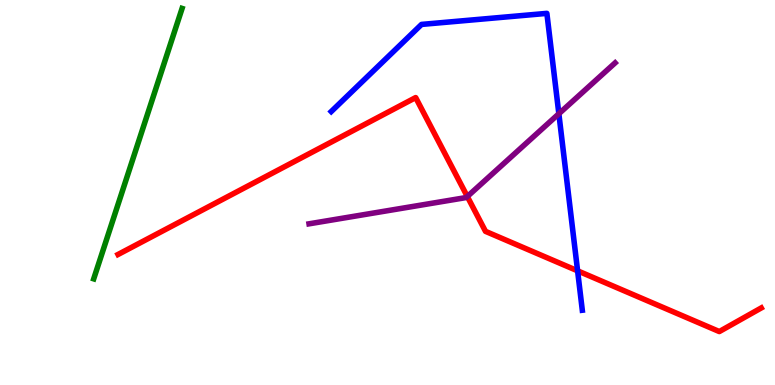[{'lines': ['blue', 'red'], 'intersections': [{'x': 7.45, 'y': 2.97}]}, {'lines': ['green', 'red'], 'intersections': []}, {'lines': ['purple', 'red'], 'intersections': [{'x': 6.03, 'y': 4.9}]}, {'lines': ['blue', 'green'], 'intersections': []}, {'lines': ['blue', 'purple'], 'intersections': [{'x': 7.21, 'y': 7.05}]}, {'lines': ['green', 'purple'], 'intersections': []}]